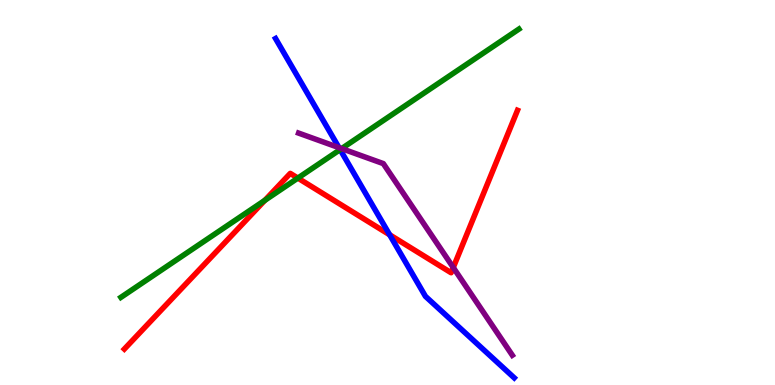[{'lines': ['blue', 'red'], 'intersections': [{'x': 5.03, 'y': 3.9}]}, {'lines': ['green', 'red'], 'intersections': [{'x': 3.42, 'y': 4.8}, {'x': 3.84, 'y': 5.37}]}, {'lines': ['purple', 'red'], 'intersections': [{'x': 5.85, 'y': 3.05}]}, {'lines': ['blue', 'green'], 'intersections': [{'x': 4.39, 'y': 6.11}]}, {'lines': ['blue', 'purple'], 'intersections': [{'x': 4.37, 'y': 6.17}]}, {'lines': ['green', 'purple'], 'intersections': [{'x': 4.41, 'y': 6.14}]}]